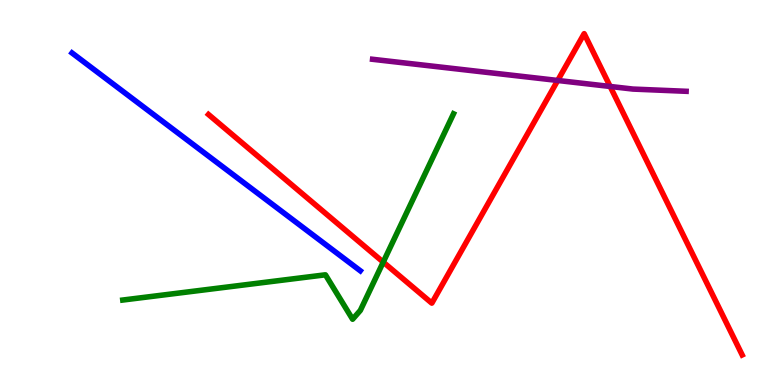[{'lines': ['blue', 'red'], 'intersections': []}, {'lines': ['green', 'red'], 'intersections': [{'x': 4.94, 'y': 3.19}]}, {'lines': ['purple', 'red'], 'intersections': [{'x': 7.2, 'y': 7.91}, {'x': 7.87, 'y': 7.75}]}, {'lines': ['blue', 'green'], 'intersections': []}, {'lines': ['blue', 'purple'], 'intersections': []}, {'lines': ['green', 'purple'], 'intersections': []}]